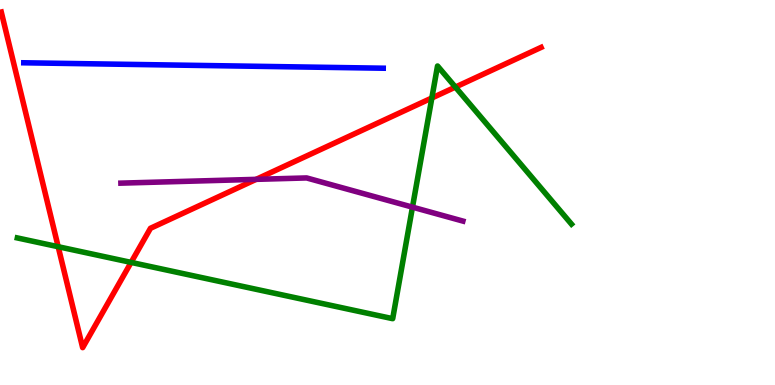[{'lines': ['blue', 'red'], 'intersections': []}, {'lines': ['green', 'red'], 'intersections': [{'x': 0.751, 'y': 3.59}, {'x': 1.69, 'y': 3.18}, {'x': 5.57, 'y': 7.45}, {'x': 5.88, 'y': 7.74}]}, {'lines': ['purple', 'red'], 'intersections': [{'x': 3.31, 'y': 5.34}]}, {'lines': ['blue', 'green'], 'intersections': []}, {'lines': ['blue', 'purple'], 'intersections': []}, {'lines': ['green', 'purple'], 'intersections': [{'x': 5.32, 'y': 4.62}]}]